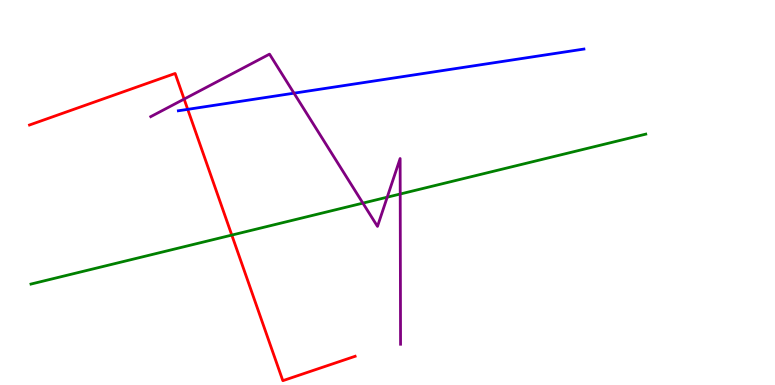[{'lines': ['blue', 'red'], 'intersections': [{'x': 2.42, 'y': 7.16}]}, {'lines': ['green', 'red'], 'intersections': [{'x': 2.99, 'y': 3.89}]}, {'lines': ['purple', 'red'], 'intersections': [{'x': 2.38, 'y': 7.43}]}, {'lines': ['blue', 'green'], 'intersections': []}, {'lines': ['blue', 'purple'], 'intersections': [{'x': 3.79, 'y': 7.58}]}, {'lines': ['green', 'purple'], 'intersections': [{'x': 4.68, 'y': 4.72}, {'x': 5.0, 'y': 4.88}, {'x': 5.16, 'y': 4.96}]}]